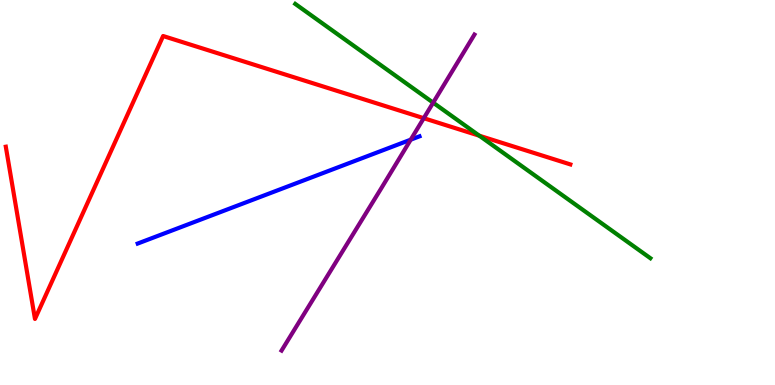[{'lines': ['blue', 'red'], 'intersections': []}, {'lines': ['green', 'red'], 'intersections': [{'x': 6.18, 'y': 6.48}]}, {'lines': ['purple', 'red'], 'intersections': [{'x': 5.47, 'y': 6.93}]}, {'lines': ['blue', 'green'], 'intersections': []}, {'lines': ['blue', 'purple'], 'intersections': [{'x': 5.3, 'y': 6.37}]}, {'lines': ['green', 'purple'], 'intersections': [{'x': 5.59, 'y': 7.33}]}]